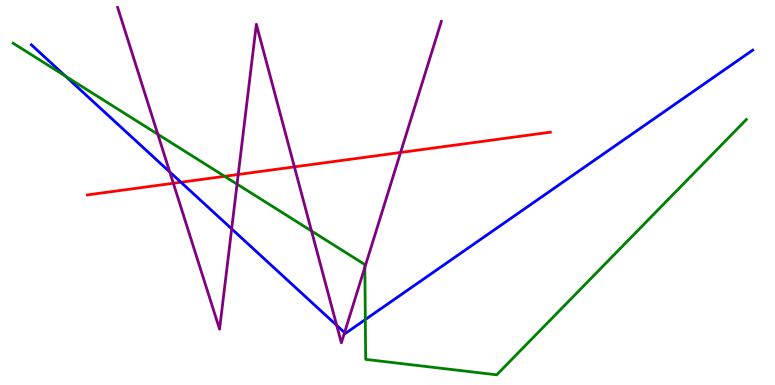[{'lines': ['blue', 'red'], 'intersections': [{'x': 2.33, 'y': 5.27}]}, {'lines': ['green', 'red'], 'intersections': [{'x': 2.9, 'y': 5.42}]}, {'lines': ['purple', 'red'], 'intersections': [{'x': 2.24, 'y': 5.24}, {'x': 3.07, 'y': 5.47}, {'x': 3.8, 'y': 5.67}, {'x': 5.17, 'y': 6.04}]}, {'lines': ['blue', 'green'], 'intersections': [{'x': 0.845, 'y': 8.02}, {'x': 4.71, 'y': 1.7}]}, {'lines': ['blue', 'purple'], 'intersections': [{'x': 2.19, 'y': 5.53}, {'x': 2.99, 'y': 4.06}, {'x': 4.34, 'y': 1.55}, {'x': 4.45, 'y': 1.36}]}, {'lines': ['green', 'purple'], 'intersections': [{'x': 2.04, 'y': 6.51}, {'x': 3.06, 'y': 5.22}, {'x': 4.02, 'y': 4.0}, {'x': 4.71, 'y': 3.06}]}]